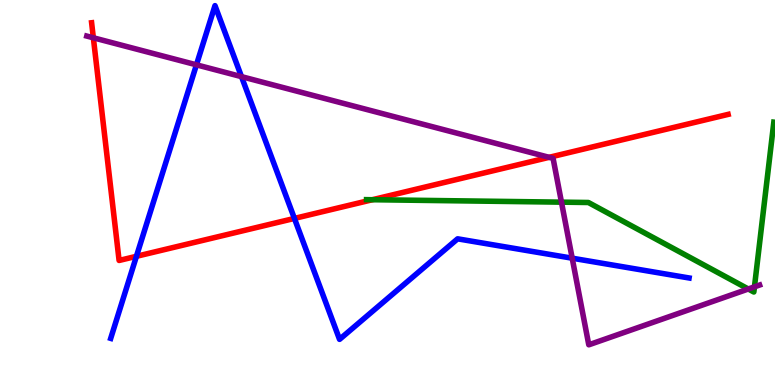[{'lines': ['blue', 'red'], 'intersections': [{'x': 1.76, 'y': 3.34}, {'x': 3.8, 'y': 4.33}]}, {'lines': ['green', 'red'], 'intersections': [{'x': 4.8, 'y': 4.81}]}, {'lines': ['purple', 'red'], 'intersections': [{'x': 1.2, 'y': 9.02}, {'x': 7.09, 'y': 5.91}]}, {'lines': ['blue', 'green'], 'intersections': []}, {'lines': ['blue', 'purple'], 'intersections': [{'x': 2.53, 'y': 8.32}, {'x': 3.12, 'y': 8.01}, {'x': 7.38, 'y': 3.29}]}, {'lines': ['green', 'purple'], 'intersections': [{'x': 7.24, 'y': 4.75}, {'x': 9.66, 'y': 2.49}, {'x': 9.73, 'y': 2.55}]}]